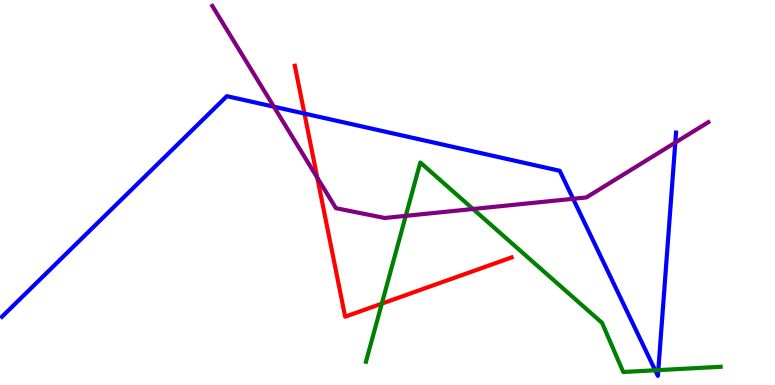[{'lines': ['blue', 'red'], 'intersections': [{'x': 3.93, 'y': 7.05}]}, {'lines': ['green', 'red'], 'intersections': [{'x': 4.93, 'y': 2.11}]}, {'lines': ['purple', 'red'], 'intersections': [{'x': 4.09, 'y': 5.38}]}, {'lines': ['blue', 'green'], 'intersections': [{'x': 8.45, 'y': 0.382}, {'x': 8.49, 'y': 0.387}]}, {'lines': ['blue', 'purple'], 'intersections': [{'x': 3.53, 'y': 7.23}, {'x': 7.4, 'y': 4.84}, {'x': 8.71, 'y': 6.3}]}, {'lines': ['green', 'purple'], 'intersections': [{'x': 5.24, 'y': 4.39}, {'x': 6.1, 'y': 4.57}]}]